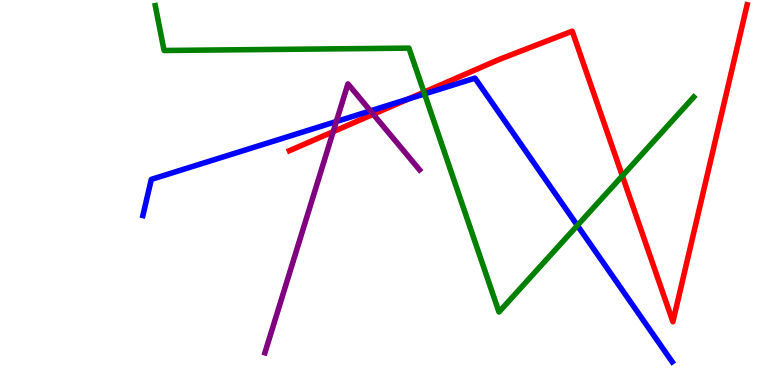[{'lines': ['blue', 'red'], 'intersections': [{'x': 5.27, 'y': 7.43}]}, {'lines': ['green', 'red'], 'intersections': [{'x': 5.47, 'y': 7.61}, {'x': 8.03, 'y': 5.43}]}, {'lines': ['purple', 'red'], 'intersections': [{'x': 4.3, 'y': 6.58}, {'x': 4.82, 'y': 7.03}]}, {'lines': ['blue', 'green'], 'intersections': [{'x': 5.48, 'y': 7.56}, {'x': 7.45, 'y': 4.14}]}, {'lines': ['blue', 'purple'], 'intersections': [{'x': 4.34, 'y': 6.84}, {'x': 4.78, 'y': 7.12}]}, {'lines': ['green', 'purple'], 'intersections': []}]